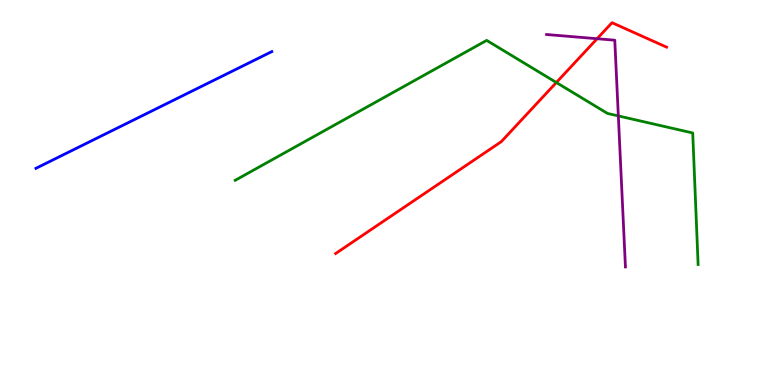[{'lines': ['blue', 'red'], 'intersections': []}, {'lines': ['green', 'red'], 'intersections': [{'x': 7.18, 'y': 7.86}]}, {'lines': ['purple', 'red'], 'intersections': [{'x': 7.7, 'y': 8.99}]}, {'lines': ['blue', 'green'], 'intersections': []}, {'lines': ['blue', 'purple'], 'intersections': []}, {'lines': ['green', 'purple'], 'intersections': [{'x': 7.98, 'y': 6.99}]}]